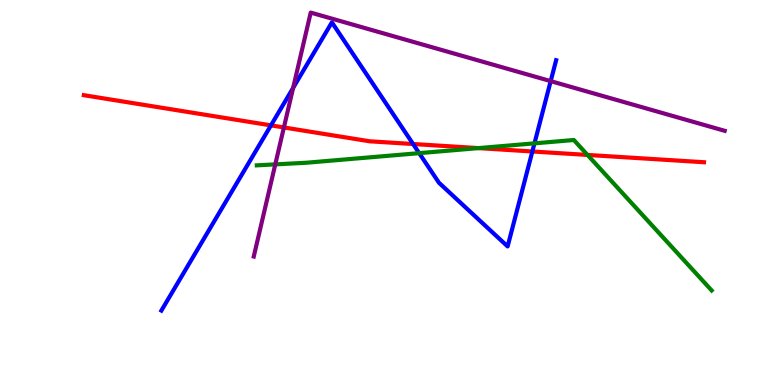[{'lines': ['blue', 'red'], 'intersections': [{'x': 3.5, 'y': 6.74}, {'x': 5.33, 'y': 6.26}, {'x': 6.87, 'y': 6.07}]}, {'lines': ['green', 'red'], 'intersections': [{'x': 6.17, 'y': 6.15}, {'x': 7.58, 'y': 5.98}]}, {'lines': ['purple', 'red'], 'intersections': [{'x': 3.66, 'y': 6.69}]}, {'lines': ['blue', 'green'], 'intersections': [{'x': 5.41, 'y': 6.02}, {'x': 6.9, 'y': 6.28}]}, {'lines': ['blue', 'purple'], 'intersections': [{'x': 3.78, 'y': 7.72}, {'x': 7.11, 'y': 7.89}]}, {'lines': ['green', 'purple'], 'intersections': [{'x': 3.55, 'y': 5.73}]}]